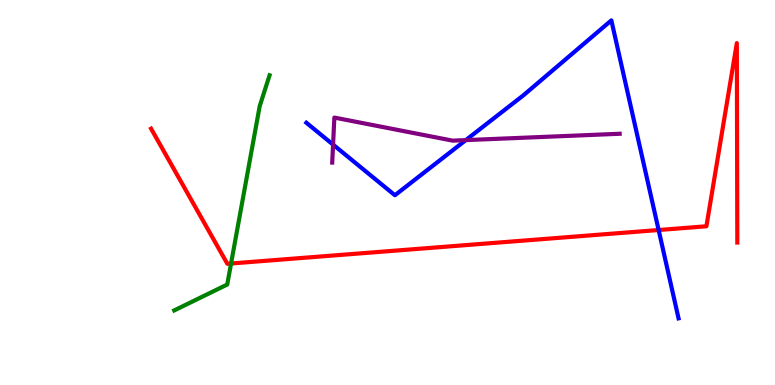[{'lines': ['blue', 'red'], 'intersections': [{'x': 8.5, 'y': 4.03}]}, {'lines': ['green', 'red'], 'intersections': [{'x': 2.98, 'y': 3.16}]}, {'lines': ['purple', 'red'], 'intersections': []}, {'lines': ['blue', 'green'], 'intersections': []}, {'lines': ['blue', 'purple'], 'intersections': [{'x': 4.3, 'y': 6.24}, {'x': 6.01, 'y': 6.36}]}, {'lines': ['green', 'purple'], 'intersections': []}]